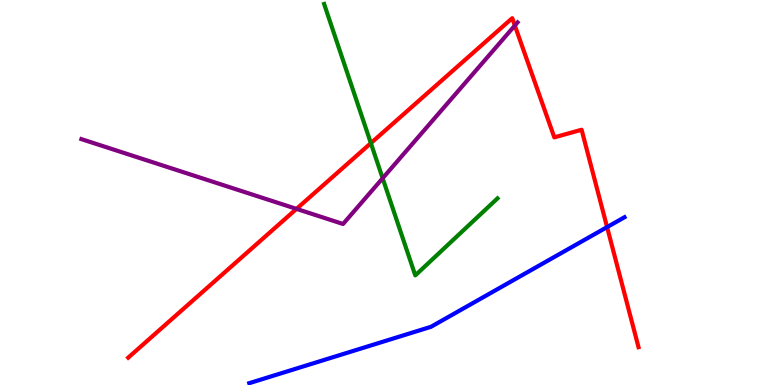[{'lines': ['blue', 'red'], 'intersections': [{'x': 7.83, 'y': 4.1}]}, {'lines': ['green', 'red'], 'intersections': [{'x': 4.79, 'y': 6.28}]}, {'lines': ['purple', 'red'], 'intersections': [{'x': 3.83, 'y': 4.57}, {'x': 6.64, 'y': 9.34}]}, {'lines': ['blue', 'green'], 'intersections': []}, {'lines': ['blue', 'purple'], 'intersections': []}, {'lines': ['green', 'purple'], 'intersections': [{'x': 4.94, 'y': 5.37}]}]